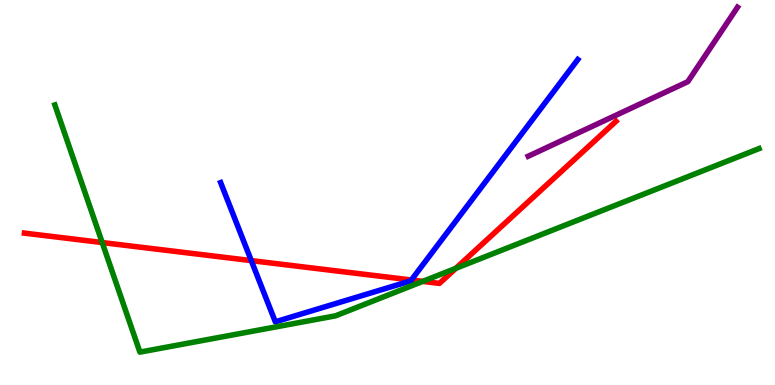[{'lines': ['blue', 'red'], 'intersections': [{'x': 3.24, 'y': 3.23}, {'x': 5.31, 'y': 2.73}]}, {'lines': ['green', 'red'], 'intersections': [{'x': 1.32, 'y': 3.7}, {'x': 5.45, 'y': 2.69}, {'x': 5.88, 'y': 3.03}]}, {'lines': ['purple', 'red'], 'intersections': []}, {'lines': ['blue', 'green'], 'intersections': []}, {'lines': ['blue', 'purple'], 'intersections': []}, {'lines': ['green', 'purple'], 'intersections': []}]